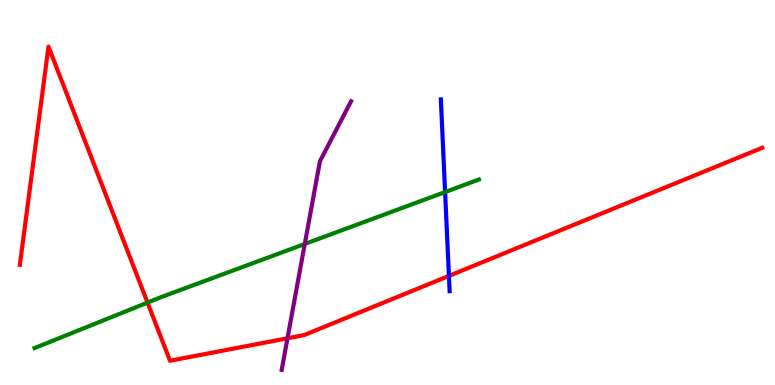[{'lines': ['blue', 'red'], 'intersections': [{'x': 5.79, 'y': 2.83}]}, {'lines': ['green', 'red'], 'intersections': [{'x': 1.9, 'y': 2.14}]}, {'lines': ['purple', 'red'], 'intersections': [{'x': 3.71, 'y': 1.21}]}, {'lines': ['blue', 'green'], 'intersections': [{'x': 5.74, 'y': 5.01}]}, {'lines': ['blue', 'purple'], 'intersections': []}, {'lines': ['green', 'purple'], 'intersections': [{'x': 3.93, 'y': 3.66}]}]